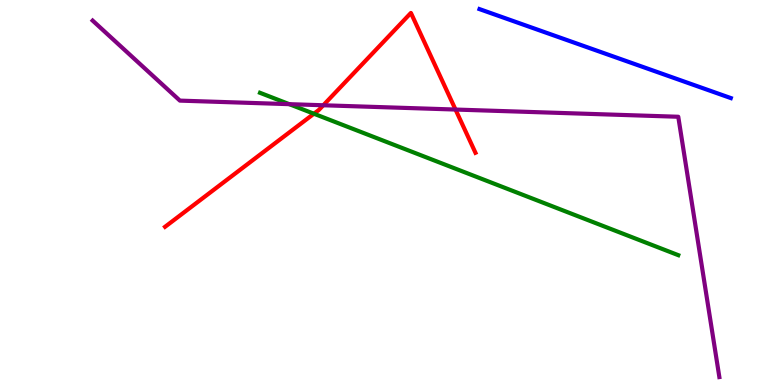[{'lines': ['blue', 'red'], 'intersections': []}, {'lines': ['green', 'red'], 'intersections': [{'x': 4.05, 'y': 7.05}]}, {'lines': ['purple', 'red'], 'intersections': [{'x': 4.17, 'y': 7.27}, {'x': 5.88, 'y': 7.15}]}, {'lines': ['blue', 'green'], 'intersections': []}, {'lines': ['blue', 'purple'], 'intersections': []}, {'lines': ['green', 'purple'], 'intersections': [{'x': 3.73, 'y': 7.29}]}]